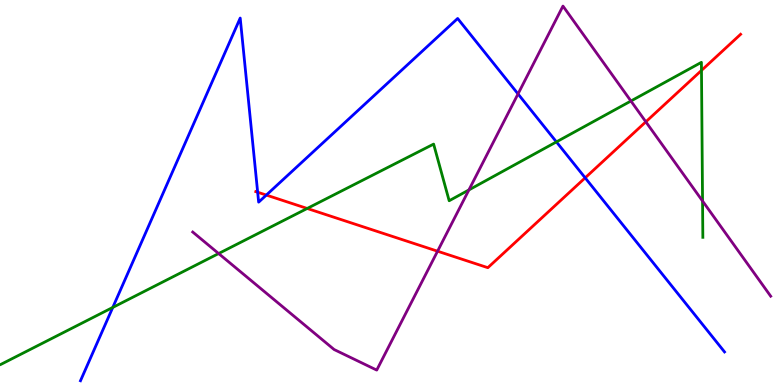[{'lines': ['blue', 'red'], 'intersections': [{'x': 3.32, 'y': 5.01}, {'x': 3.44, 'y': 4.93}, {'x': 7.55, 'y': 5.38}]}, {'lines': ['green', 'red'], 'intersections': [{'x': 3.96, 'y': 4.59}, {'x': 9.05, 'y': 8.17}]}, {'lines': ['purple', 'red'], 'intersections': [{'x': 5.65, 'y': 3.48}, {'x': 8.33, 'y': 6.84}]}, {'lines': ['blue', 'green'], 'intersections': [{'x': 1.46, 'y': 2.01}, {'x': 7.18, 'y': 6.31}]}, {'lines': ['blue', 'purple'], 'intersections': [{'x': 6.68, 'y': 7.56}]}, {'lines': ['green', 'purple'], 'intersections': [{'x': 2.82, 'y': 3.41}, {'x': 6.05, 'y': 5.07}, {'x': 8.14, 'y': 7.38}, {'x': 9.07, 'y': 4.78}]}]